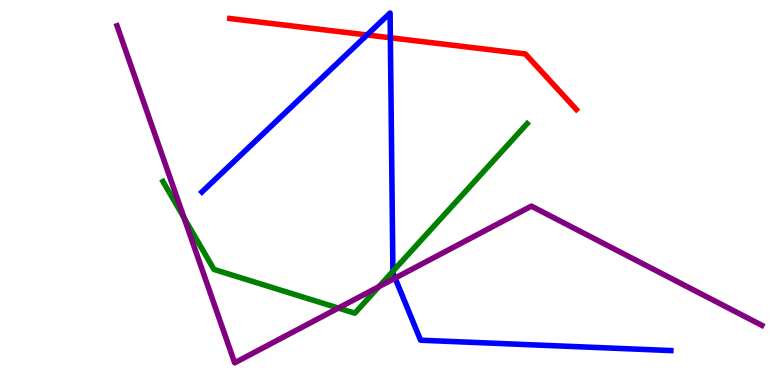[{'lines': ['blue', 'red'], 'intersections': [{'x': 4.74, 'y': 9.09}, {'x': 5.04, 'y': 9.02}]}, {'lines': ['green', 'red'], 'intersections': []}, {'lines': ['purple', 'red'], 'intersections': []}, {'lines': ['blue', 'green'], 'intersections': [{'x': 5.07, 'y': 2.95}]}, {'lines': ['blue', 'purple'], 'intersections': [{'x': 5.1, 'y': 2.78}]}, {'lines': ['green', 'purple'], 'intersections': [{'x': 2.38, 'y': 4.34}, {'x': 4.37, 'y': 2.0}, {'x': 4.89, 'y': 2.55}]}]